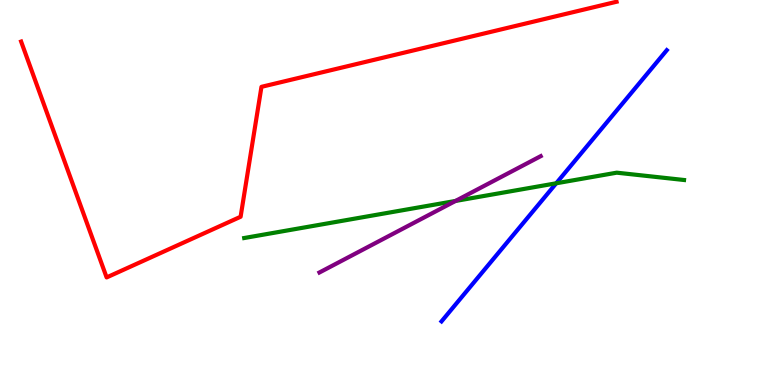[{'lines': ['blue', 'red'], 'intersections': []}, {'lines': ['green', 'red'], 'intersections': []}, {'lines': ['purple', 'red'], 'intersections': []}, {'lines': ['blue', 'green'], 'intersections': [{'x': 7.18, 'y': 5.24}]}, {'lines': ['blue', 'purple'], 'intersections': []}, {'lines': ['green', 'purple'], 'intersections': [{'x': 5.88, 'y': 4.78}]}]